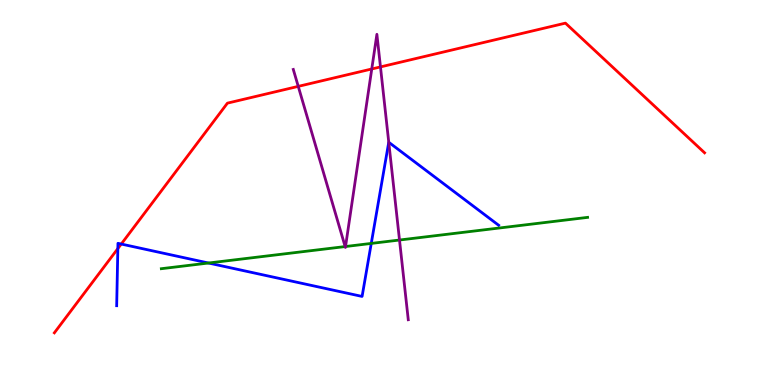[{'lines': ['blue', 'red'], 'intersections': [{'x': 1.52, 'y': 3.54}, {'x': 1.56, 'y': 3.66}]}, {'lines': ['green', 'red'], 'intersections': []}, {'lines': ['purple', 'red'], 'intersections': [{'x': 3.85, 'y': 7.76}, {'x': 4.8, 'y': 8.21}, {'x': 4.91, 'y': 8.26}]}, {'lines': ['blue', 'green'], 'intersections': [{'x': 2.69, 'y': 3.17}, {'x': 4.79, 'y': 3.68}]}, {'lines': ['blue', 'purple'], 'intersections': [{'x': 5.02, 'y': 6.3}]}, {'lines': ['green', 'purple'], 'intersections': [{'x': 4.45, 'y': 3.6}, {'x': 4.46, 'y': 3.6}, {'x': 5.15, 'y': 3.77}]}]